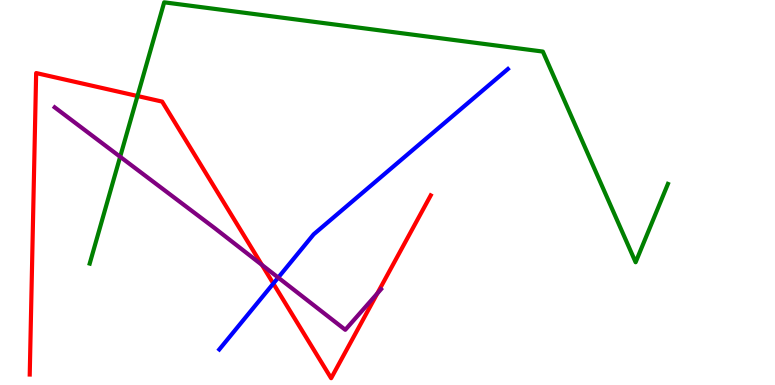[{'lines': ['blue', 'red'], 'intersections': [{'x': 3.53, 'y': 2.64}]}, {'lines': ['green', 'red'], 'intersections': [{'x': 1.77, 'y': 7.51}]}, {'lines': ['purple', 'red'], 'intersections': [{'x': 3.38, 'y': 3.12}, {'x': 4.87, 'y': 2.38}]}, {'lines': ['blue', 'green'], 'intersections': []}, {'lines': ['blue', 'purple'], 'intersections': [{'x': 3.59, 'y': 2.79}]}, {'lines': ['green', 'purple'], 'intersections': [{'x': 1.55, 'y': 5.93}]}]